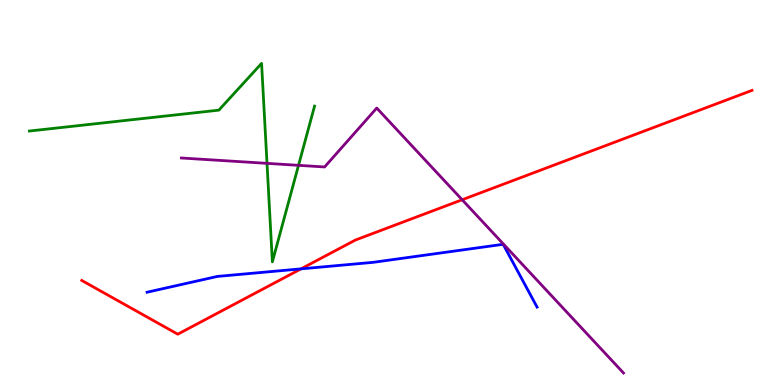[{'lines': ['blue', 'red'], 'intersections': [{'x': 3.88, 'y': 3.02}]}, {'lines': ['green', 'red'], 'intersections': []}, {'lines': ['purple', 'red'], 'intersections': [{'x': 5.96, 'y': 4.81}]}, {'lines': ['blue', 'green'], 'intersections': []}, {'lines': ['blue', 'purple'], 'intersections': []}, {'lines': ['green', 'purple'], 'intersections': [{'x': 3.45, 'y': 5.76}, {'x': 3.85, 'y': 5.71}]}]